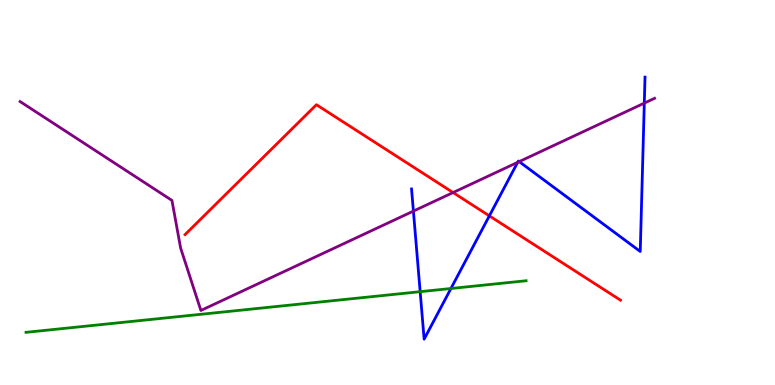[{'lines': ['blue', 'red'], 'intersections': [{'x': 6.31, 'y': 4.39}]}, {'lines': ['green', 'red'], 'intersections': []}, {'lines': ['purple', 'red'], 'intersections': [{'x': 5.85, 'y': 5.0}]}, {'lines': ['blue', 'green'], 'intersections': [{'x': 5.42, 'y': 2.42}, {'x': 5.82, 'y': 2.51}]}, {'lines': ['blue', 'purple'], 'intersections': [{'x': 5.33, 'y': 4.52}, {'x': 6.68, 'y': 5.78}, {'x': 6.7, 'y': 5.8}, {'x': 8.31, 'y': 7.32}]}, {'lines': ['green', 'purple'], 'intersections': []}]